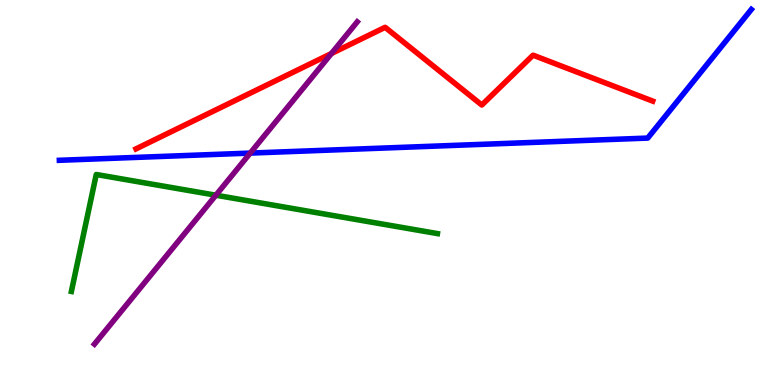[{'lines': ['blue', 'red'], 'intersections': []}, {'lines': ['green', 'red'], 'intersections': []}, {'lines': ['purple', 'red'], 'intersections': [{'x': 4.28, 'y': 8.61}]}, {'lines': ['blue', 'green'], 'intersections': []}, {'lines': ['blue', 'purple'], 'intersections': [{'x': 3.23, 'y': 6.02}]}, {'lines': ['green', 'purple'], 'intersections': [{'x': 2.79, 'y': 4.93}]}]